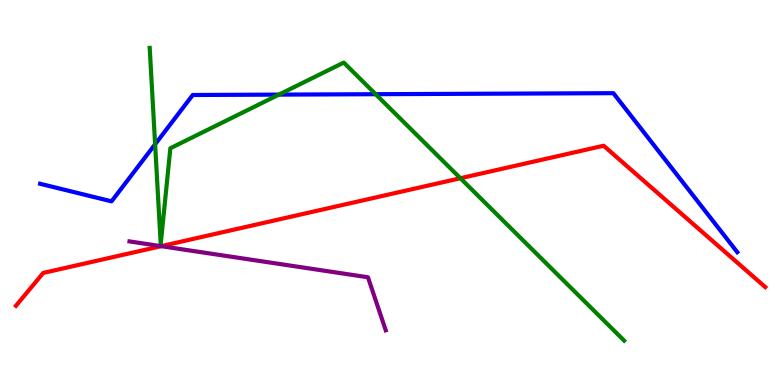[{'lines': ['blue', 'red'], 'intersections': []}, {'lines': ['green', 'red'], 'intersections': [{'x': 5.94, 'y': 5.37}]}, {'lines': ['purple', 'red'], 'intersections': [{'x': 2.08, 'y': 3.61}]}, {'lines': ['blue', 'green'], 'intersections': [{'x': 2.0, 'y': 6.25}, {'x': 3.6, 'y': 7.54}, {'x': 4.85, 'y': 7.55}]}, {'lines': ['blue', 'purple'], 'intersections': []}, {'lines': ['green', 'purple'], 'intersections': []}]